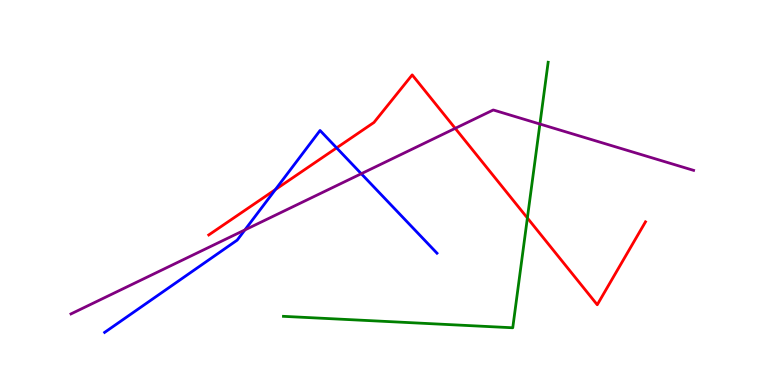[{'lines': ['blue', 'red'], 'intersections': [{'x': 3.55, 'y': 5.08}, {'x': 4.34, 'y': 6.16}]}, {'lines': ['green', 'red'], 'intersections': [{'x': 6.8, 'y': 4.34}]}, {'lines': ['purple', 'red'], 'intersections': [{'x': 5.87, 'y': 6.67}]}, {'lines': ['blue', 'green'], 'intersections': []}, {'lines': ['blue', 'purple'], 'intersections': [{'x': 3.16, 'y': 4.03}, {'x': 4.66, 'y': 5.49}]}, {'lines': ['green', 'purple'], 'intersections': [{'x': 6.97, 'y': 6.78}]}]